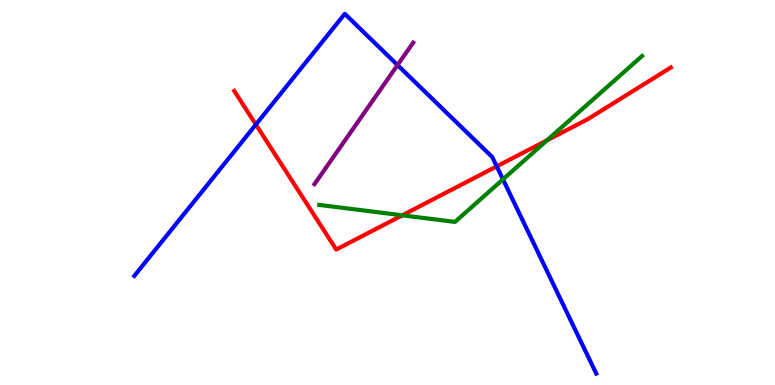[{'lines': ['blue', 'red'], 'intersections': [{'x': 3.3, 'y': 6.77}, {'x': 6.41, 'y': 5.68}]}, {'lines': ['green', 'red'], 'intersections': [{'x': 5.19, 'y': 4.41}, {'x': 7.06, 'y': 6.36}]}, {'lines': ['purple', 'red'], 'intersections': []}, {'lines': ['blue', 'green'], 'intersections': [{'x': 6.49, 'y': 5.34}]}, {'lines': ['blue', 'purple'], 'intersections': [{'x': 5.13, 'y': 8.31}]}, {'lines': ['green', 'purple'], 'intersections': []}]